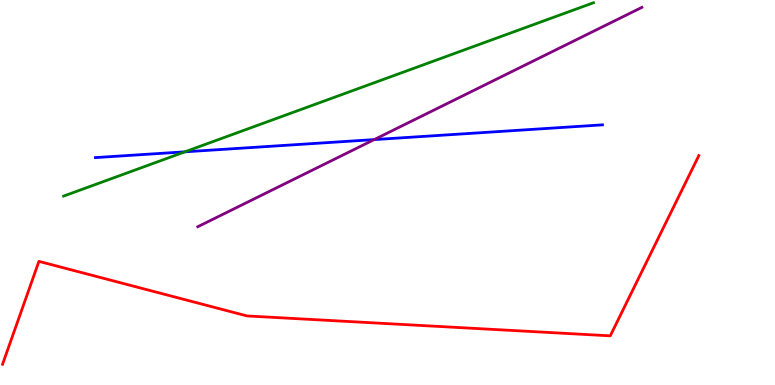[{'lines': ['blue', 'red'], 'intersections': []}, {'lines': ['green', 'red'], 'intersections': []}, {'lines': ['purple', 'red'], 'intersections': []}, {'lines': ['blue', 'green'], 'intersections': [{'x': 2.39, 'y': 6.06}]}, {'lines': ['blue', 'purple'], 'intersections': [{'x': 4.83, 'y': 6.37}]}, {'lines': ['green', 'purple'], 'intersections': []}]